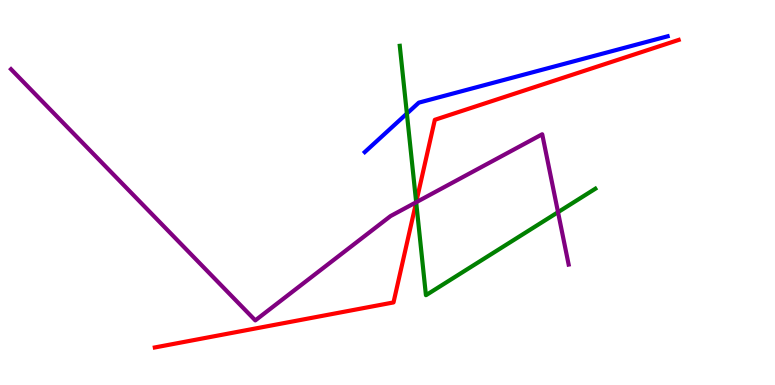[{'lines': ['blue', 'red'], 'intersections': []}, {'lines': ['green', 'red'], 'intersections': [{'x': 5.37, 'y': 4.75}]}, {'lines': ['purple', 'red'], 'intersections': [{'x': 5.37, 'y': 4.75}]}, {'lines': ['blue', 'green'], 'intersections': [{'x': 5.25, 'y': 7.05}]}, {'lines': ['blue', 'purple'], 'intersections': []}, {'lines': ['green', 'purple'], 'intersections': [{'x': 5.37, 'y': 4.75}, {'x': 7.2, 'y': 4.49}]}]